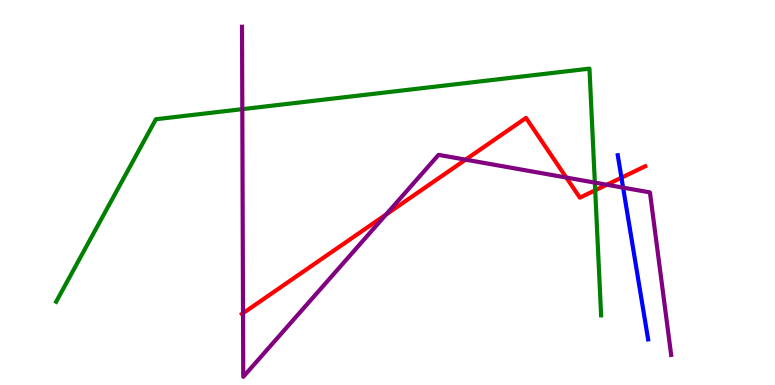[{'lines': ['blue', 'red'], 'intersections': [{'x': 8.02, 'y': 5.38}]}, {'lines': ['green', 'red'], 'intersections': [{'x': 7.68, 'y': 5.06}]}, {'lines': ['purple', 'red'], 'intersections': [{'x': 3.14, 'y': 1.86}, {'x': 4.98, 'y': 4.43}, {'x': 6.01, 'y': 5.85}, {'x': 7.31, 'y': 5.39}, {'x': 7.83, 'y': 5.2}]}, {'lines': ['blue', 'green'], 'intersections': []}, {'lines': ['blue', 'purple'], 'intersections': [{'x': 8.04, 'y': 5.13}]}, {'lines': ['green', 'purple'], 'intersections': [{'x': 3.13, 'y': 7.16}, {'x': 7.68, 'y': 5.26}]}]